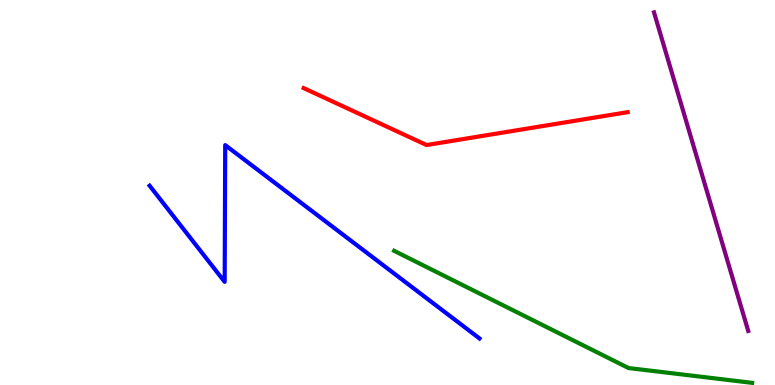[{'lines': ['blue', 'red'], 'intersections': []}, {'lines': ['green', 'red'], 'intersections': []}, {'lines': ['purple', 'red'], 'intersections': []}, {'lines': ['blue', 'green'], 'intersections': []}, {'lines': ['blue', 'purple'], 'intersections': []}, {'lines': ['green', 'purple'], 'intersections': []}]